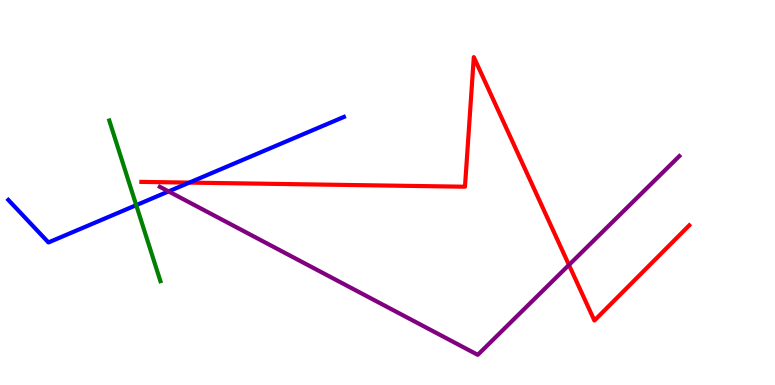[{'lines': ['blue', 'red'], 'intersections': [{'x': 2.44, 'y': 5.26}]}, {'lines': ['green', 'red'], 'intersections': []}, {'lines': ['purple', 'red'], 'intersections': [{'x': 7.34, 'y': 3.12}]}, {'lines': ['blue', 'green'], 'intersections': [{'x': 1.76, 'y': 4.67}]}, {'lines': ['blue', 'purple'], 'intersections': [{'x': 2.18, 'y': 5.03}]}, {'lines': ['green', 'purple'], 'intersections': []}]